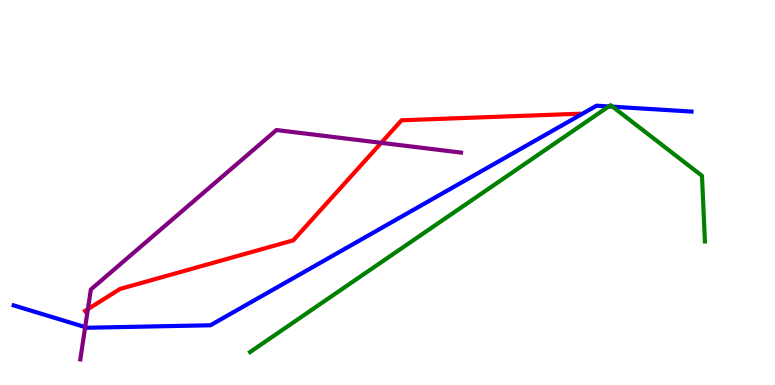[{'lines': ['blue', 'red'], 'intersections': []}, {'lines': ['green', 'red'], 'intersections': []}, {'lines': ['purple', 'red'], 'intersections': [{'x': 1.13, 'y': 1.97}, {'x': 4.92, 'y': 6.29}]}, {'lines': ['blue', 'green'], 'intersections': [{'x': 7.85, 'y': 7.23}, {'x': 7.9, 'y': 7.23}]}, {'lines': ['blue', 'purple'], 'intersections': [{'x': 1.1, 'y': 1.5}]}, {'lines': ['green', 'purple'], 'intersections': []}]